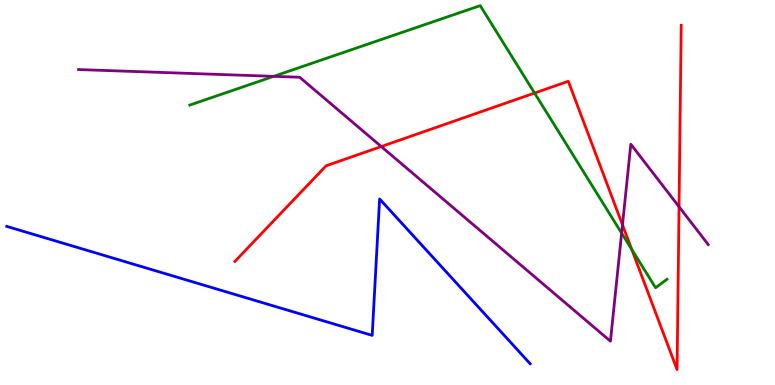[{'lines': ['blue', 'red'], 'intersections': []}, {'lines': ['green', 'red'], 'intersections': [{'x': 6.9, 'y': 7.58}, {'x': 8.15, 'y': 3.52}]}, {'lines': ['purple', 'red'], 'intersections': [{'x': 4.92, 'y': 6.19}, {'x': 8.03, 'y': 4.16}, {'x': 8.76, 'y': 4.63}]}, {'lines': ['blue', 'green'], 'intersections': []}, {'lines': ['blue', 'purple'], 'intersections': []}, {'lines': ['green', 'purple'], 'intersections': [{'x': 3.53, 'y': 8.02}, {'x': 8.02, 'y': 3.94}]}]